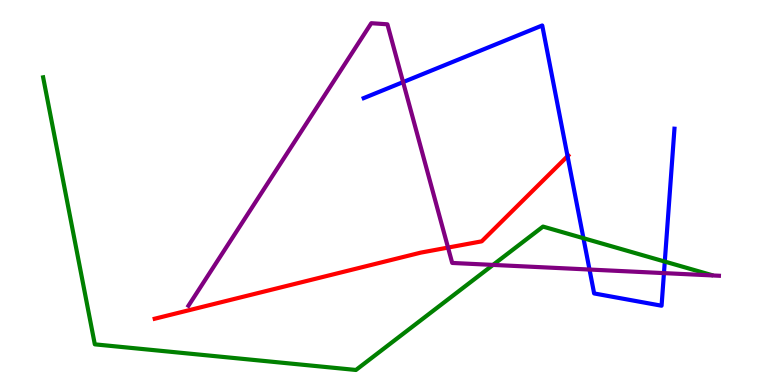[{'lines': ['blue', 'red'], 'intersections': [{'x': 7.32, 'y': 5.94}]}, {'lines': ['green', 'red'], 'intersections': []}, {'lines': ['purple', 'red'], 'intersections': [{'x': 5.78, 'y': 3.57}]}, {'lines': ['blue', 'green'], 'intersections': [{'x': 7.53, 'y': 3.81}, {'x': 8.58, 'y': 3.21}]}, {'lines': ['blue', 'purple'], 'intersections': [{'x': 5.2, 'y': 7.87}, {'x': 7.61, 'y': 3.0}, {'x': 8.57, 'y': 2.91}]}, {'lines': ['green', 'purple'], 'intersections': [{'x': 6.36, 'y': 3.12}]}]